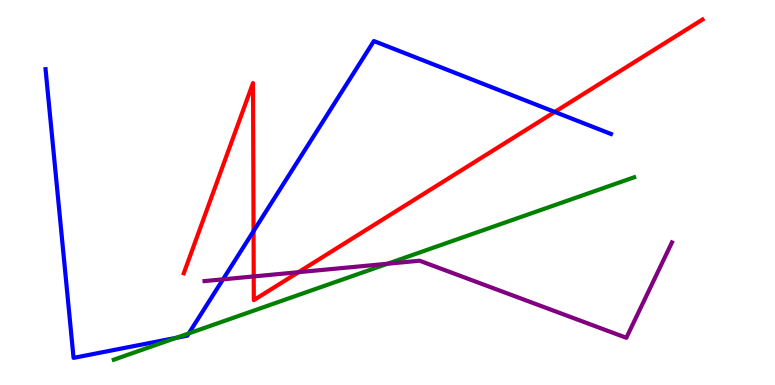[{'lines': ['blue', 'red'], 'intersections': [{'x': 3.27, 'y': 4.0}, {'x': 7.16, 'y': 7.09}]}, {'lines': ['green', 'red'], 'intersections': []}, {'lines': ['purple', 'red'], 'intersections': [{'x': 3.27, 'y': 2.82}, {'x': 3.85, 'y': 2.93}]}, {'lines': ['blue', 'green'], 'intersections': [{'x': 2.27, 'y': 1.22}, {'x': 2.44, 'y': 1.34}]}, {'lines': ['blue', 'purple'], 'intersections': [{'x': 2.88, 'y': 2.74}]}, {'lines': ['green', 'purple'], 'intersections': [{'x': 5.0, 'y': 3.15}]}]